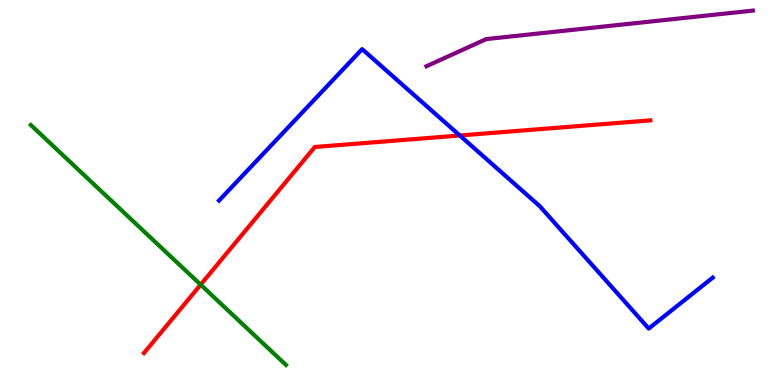[{'lines': ['blue', 'red'], 'intersections': [{'x': 5.93, 'y': 6.48}]}, {'lines': ['green', 'red'], 'intersections': [{'x': 2.59, 'y': 2.61}]}, {'lines': ['purple', 'red'], 'intersections': []}, {'lines': ['blue', 'green'], 'intersections': []}, {'lines': ['blue', 'purple'], 'intersections': []}, {'lines': ['green', 'purple'], 'intersections': []}]